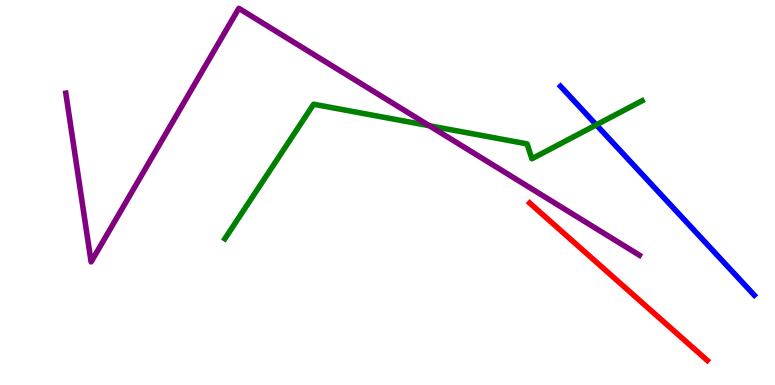[{'lines': ['blue', 'red'], 'intersections': []}, {'lines': ['green', 'red'], 'intersections': []}, {'lines': ['purple', 'red'], 'intersections': []}, {'lines': ['blue', 'green'], 'intersections': [{'x': 7.69, 'y': 6.76}]}, {'lines': ['blue', 'purple'], 'intersections': []}, {'lines': ['green', 'purple'], 'intersections': [{'x': 5.54, 'y': 6.73}]}]